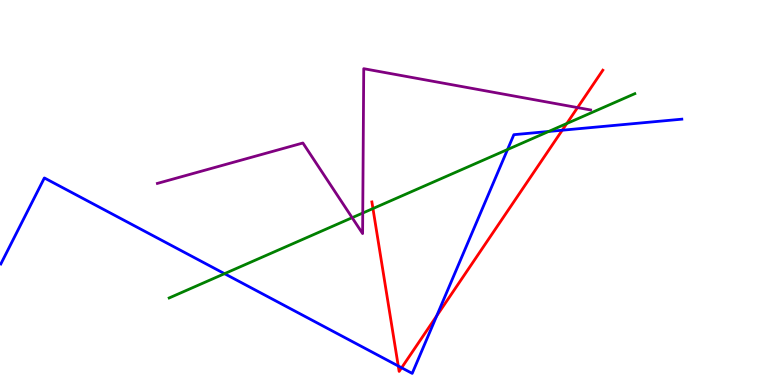[{'lines': ['blue', 'red'], 'intersections': [{'x': 5.14, 'y': 0.494}, {'x': 5.18, 'y': 0.448}, {'x': 5.63, 'y': 1.79}, {'x': 7.25, 'y': 6.62}]}, {'lines': ['green', 'red'], 'intersections': [{'x': 4.81, 'y': 4.58}, {'x': 7.31, 'y': 6.79}]}, {'lines': ['purple', 'red'], 'intersections': [{'x': 7.45, 'y': 7.21}]}, {'lines': ['blue', 'green'], 'intersections': [{'x': 2.9, 'y': 2.89}, {'x': 6.55, 'y': 6.12}, {'x': 7.08, 'y': 6.59}]}, {'lines': ['blue', 'purple'], 'intersections': []}, {'lines': ['green', 'purple'], 'intersections': [{'x': 4.54, 'y': 4.35}, {'x': 4.68, 'y': 4.47}]}]